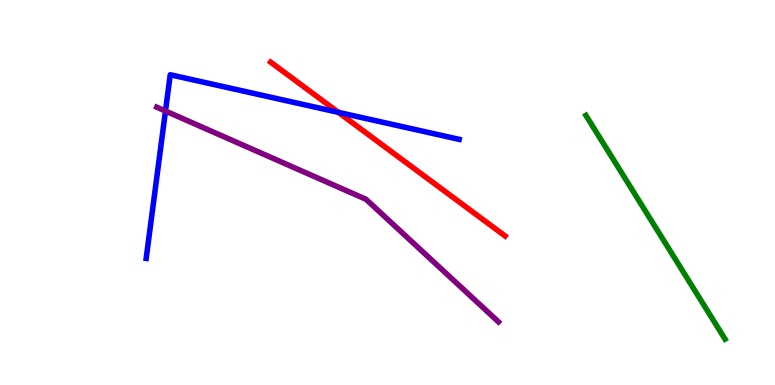[{'lines': ['blue', 'red'], 'intersections': [{'x': 4.37, 'y': 7.08}]}, {'lines': ['green', 'red'], 'intersections': []}, {'lines': ['purple', 'red'], 'intersections': []}, {'lines': ['blue', 'green'], 'intersections': []}, {'lines': ['blue', 'purple'], 'intersections': [{'x': 2.14, 'y': 7.12}]}, {'lines': ['green', 'purple'], 'intersections': []}]